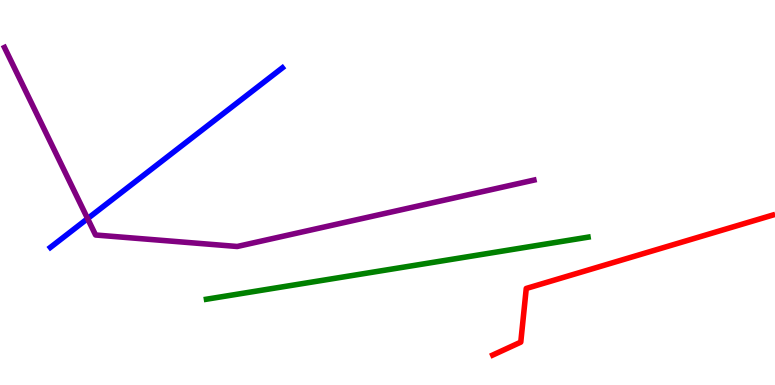[{'lines': ['blue', 'red'], 'intersections': []}, {'lines': ['green', 'red'], 'intersections': []}, {'lines': ['purple', 'red'], 'intersections': []}, {'lines': ['blue', 'green'], 'intersections': []}, {'lines': ['blue', 'purple'], 'intersections': [{'x': 1.13, 'y': 4.32}]}, {'lines': ['green', 'purple'], 'intersections': []}]